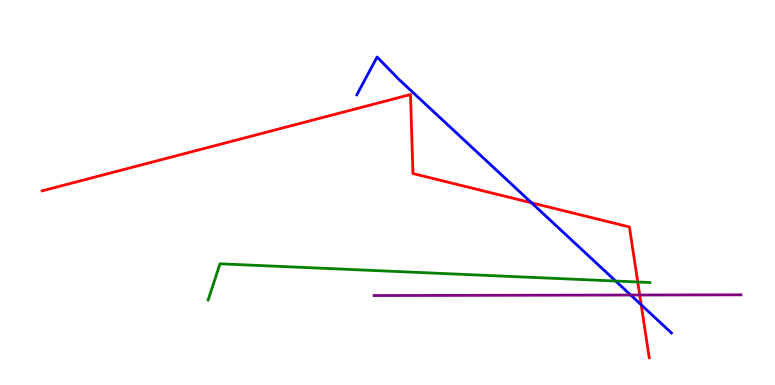[{'lines': ['blue', 'red'], 'intersections': [{'x': 6.86, 'y': 4.73}, {'x': 8.27, 'y': 2.08}]}, {'lines': ['green', 'red'], 'intersections': [{'x': 8.23, 'y': 2.68}]}, {'lines': ['purple', 'red'], 'intersections': [{'x': 8.25, 'y': 2.34}]}, {'lines': ['blue', 'green'], 'intersections': [{'x': 7.94, 'y': 2.7}]}, {'lines': ['blue', 'purple'], 'intersections': [{'x': 8.14, 'y': 2.34}]}, {'lines': ['green', 'purple'], 'intersections': []}]